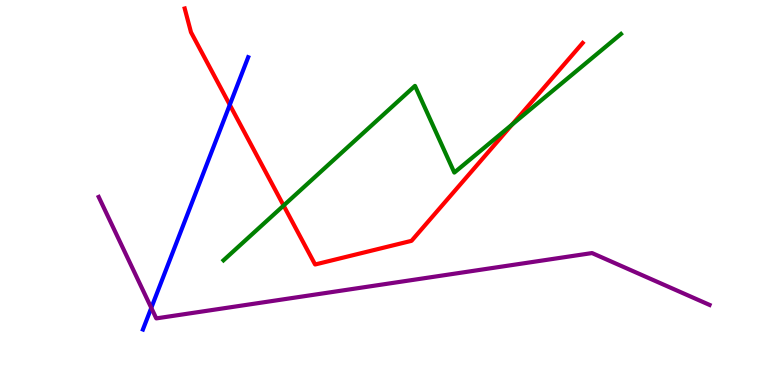[{'lines': ['blue', 'red'], 'intersections': [{'x': 2.96, 'y': 7.28}]}, {'lines': ['green', 'red'], 'intersections': [{'x': 3.66, 'y': 4.66}, {'x': 6.61, 'y': 6.77}]}, {'lines': ['purple', 'red'], 'intersections': []}, {'lines': ['blue', 'green'], 'intersections': []}, {'lines': ['blue', 'purple'], 'intersections': [{'x': 1.95, 'y': 2.0}]}, {'lines': ['green', 'purple'], 'intersections': []}]